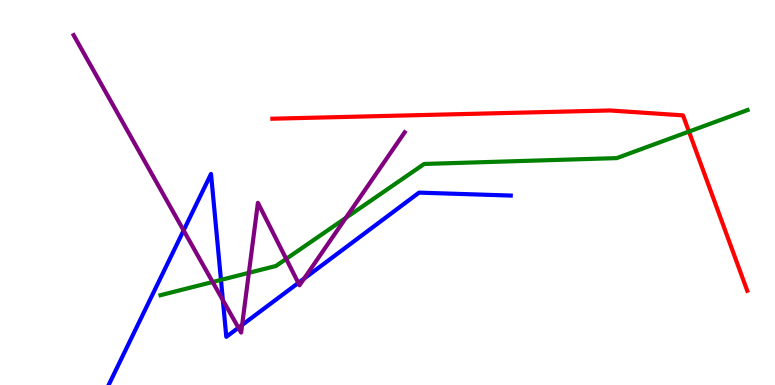[{'lines': ['blue', 'red'], 'intersections': []}, {'lines': ['green', 'red'], 'intersections': [{'x': 8.89, 'y': 6.58}]}, {'lines': ['purple', 'red'], 'intersections': []}, {'lines': ['blue', 'green'], 'intersections': [{'x': 2.85, 'y': 2.73}]}, {'lines': ['blue', 'purple'], 'intersections': [{'x': 2.37, 'y': 4.01}, {'x': 2.88, 'y': 2.2}, {'x': 3.08, 'y': 1.49}, {'x': 3.12, 'y': 1.56}, {'x': 3.85, 'y': 2.65}, {'x': 3.92, 'y': 2.76}]}, {'lines': ['green', 'purple'], 'intersections': [{'x': 2.74, 'y': 2.68}, {'x': 3.21, 'y': 2.91}, {'x': 3.69, 'y': 3.28}, {'x': 4.46, 'y': 4.34}]}]